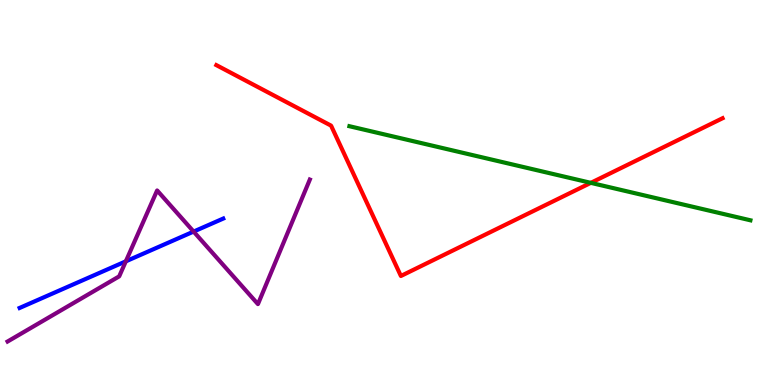[{'lines': ['blue', 'red'], 'intersections': []}, {'lines': ['green', 'red'], 'intersections': [{'x': 7.62, 'y': 5.25}]}, {'lines': ['purple', 'red'], 'intersections': []}, {'lines': ['blue', 'green'], 'intersections': []}, {'lines': ['blue', 'purple'], 'intersections': [{'x': 1.62, 'y': 3.21}, {'x': 2.5, 'y': 3.99}]}, {'lines': ['green', 'purple'], 'intersections': []}]